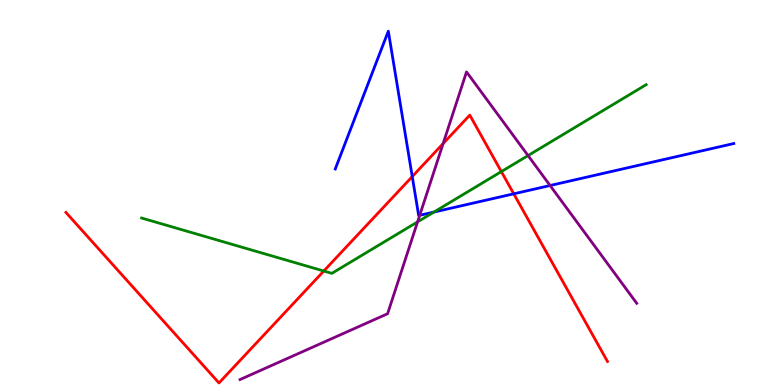[{'lines': ['blue', 'red'], 'intersections': [{'x': 5.32, 'y': 5.41}, {'x': 6.63, 'y': 4.97}]}, {'lines': ['green', 'red'], 'intersections': [{'x': 4.18, 'y': 2.96}, {'x': 6.47, 'y': 5.54}]}, {'lines': ['purple', 'red'], 'intersections': [{'x': 5.72, 'y': 6.27}]}, {'lines': ['blue', 'green'], 'intersections': [{'x': 5.6, 'y': 4.49}]}, {'lines': ['blue', 'purple'], 'intersections': [{'x': 5.42, 'y': 4.41}, {'x': 7.1, 'y': 5.18}]}, {'lines': ['green', 'purple'], 'intersections': [{'x': 5.39, 'y': 4.24}, {'x': 6.81, 'y': 5.96}]}]